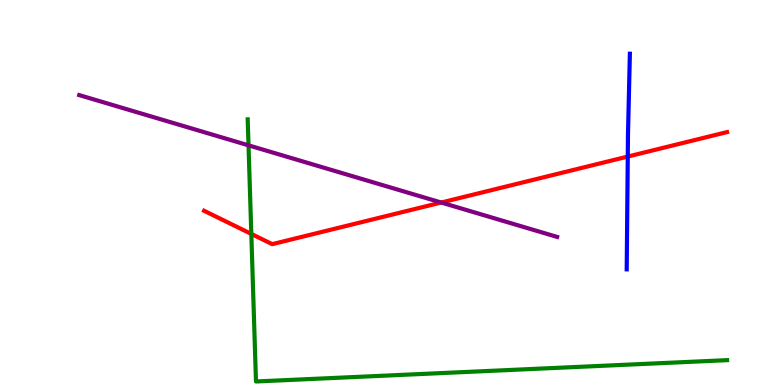[{'lines': ['blue', 'red'], 'intersections': [{'x': 8.1, 'y': 5.93}]}, {'lines': ['green', 'red'], 'intersections': [{'x': 3.24, 'y': 3.92}]}, {'lines': ['purple', 'red'], 'intersections': [{'x': 5.69, 'y': 4.74}]}, {'lines': ['blue', 'green'], 'intersections': []}, {'lines': ['blue', 'purple'], 'intersections': []}, {'lines': ['green', 'purple'], 'intersections': [{'x': 3.21, 'y': 6.22}]}]